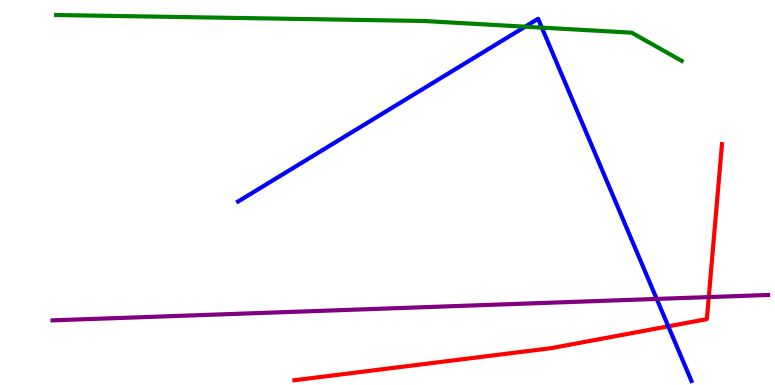[{'lines': ['blue', 'red'], 'intersections': [{'x': 8.62, 'y': 1.52}]}, {'lines': ['green', 'red'], 'intersections': []}, {'lines': ['purple', 'red'], 'intersections': [{'x': 9.15, 'y': 2.28}]}, {'lines': ['blue', 'green'], 'intersections': [{'x': 6.78, 'y': 9.31}, {'x': 6.99, 'y': 9.28}]}, {'lines': ['blue', 'purple'], 'intersections': [{'x': 8.47, 'y': 2.24}]}, {'lines': ['green', 'purple'], 'intersections': []}]